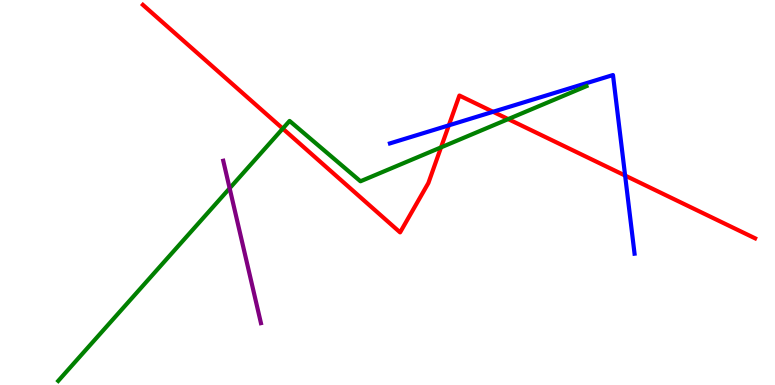[{'lines': ['blue', 'red'], 'intersections': [{'x': 5.79, 'y': 6.74}, {'x': 6.36, 'y': 7.1}, {'x': 8.07, 'y': 5.44}]}, {'lines': ['green', 'red'], 'intersections': [{'x': 3.65, 'y': 6.66}, {'x': 5.69, 'y': 6.17}, {'x': 6.56, 'y': 6.91}]}, {'lines': ['purple', 'red'], 'intersections': []}, {'lines': ['blue', 'green'], 'intersections': []}, {'lines': ['blue', 'purple'], 'intersections': []}, {'lines': ['green', 'purple'], 'intersections': [{'x': 2.96, 'y': 5.11}]}]